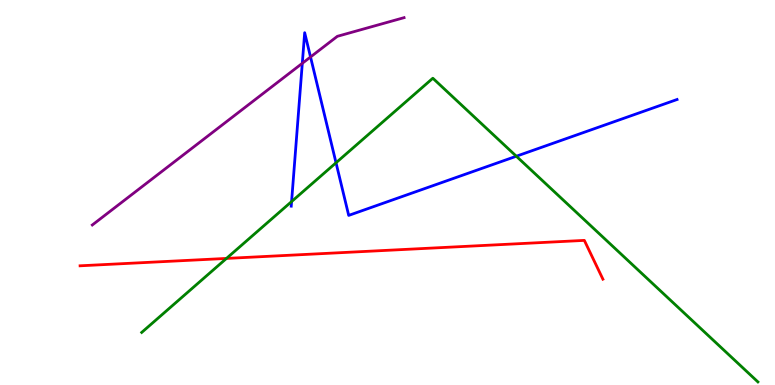[{'lines': ['blue', 'red'], 'intersections': []}, {'lines': ['green', 'red'], 'intersections': [{'x': 2.92, 'y': 3.29}]}, {'lines': ['purple', 'red'], 'intersections': []}, {'lines': ['blue', 'green'], 'intersections': [{'x': 3.76, 'y': 4.76}, {'x': 4.34, 'y': 5.77}, {'x': 6.66, 'y': 5.94}]}, {'lines': ['blue', 'purple'], 'intersections': [{'x': 3.9, 'y': 8.36}, {'x': 4.01, 'y': 8.52}]}, {'lines': ['green', 'purple'], 'intersections': []}]